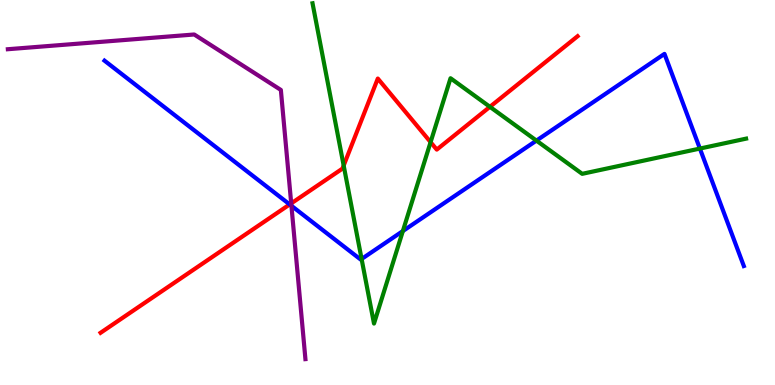[{'lines': ['blue', 'red'], 'intersections': [{'x': 3.74, 'y': 4.69}]}, {'lines': ['green', 'red'], 'intersections': [{'x': 4.43, 'y': 5.7}, {'x': 5.56, 'y': 6.31}, {'x': 6.32, 'y': 7.23}]}, {'lines': ['purple', 'red'], 'intersections': [{'x': 3.76, 'y': 4.72}]}, {'lines': ['blue', 'green'], 'intersections': [{'x': 4.67, 'y': 3.27}, {'x': 5.2, 'y': 4.0}, {'x': 6.92, 'y': 6.35}, {'x': 9.03, 'y': 6.14}]}, {'lines': ['blue', 'purple'], 'intersections': [{'x': 3.76, 'y': 4.66}]}, {'lines': ['green', 'purple'], 'intersections': []}]